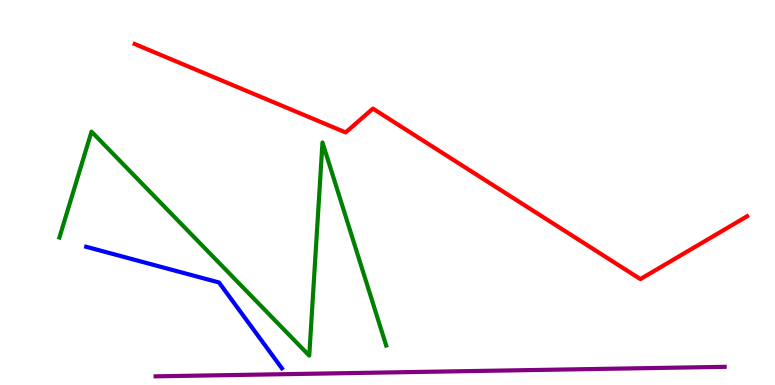[{'lines': ['blue', 'red'], 'intersections': []}, {'lines': ['green', 'red'], 'intersections': []}, {'lines': ['purple', 'red'], 'intersections': []}, {'lines': ['blue', 'green'], 'intersections': []}, {'lines': ['blue', 'purple'], 'intersections': []}, {'lines': ['green', 'purple'], 'intersections': []}]